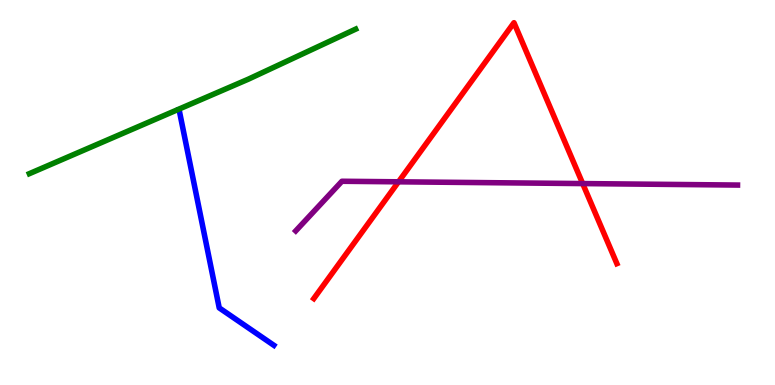[{'lines': ['blue', 'red'], 'intersections': []}, {'lines': ['green', 'red'], 'intersections': []}, {'lines': ['purple', 'red'], 'intersections': [{'x': 5.14, 'y': 5.28}, {'x': 7.52, 'y': 5.23}]}, {'lines': ['blue', 'green'], 'intersections': []}, {'lines': ['blue', 'purple'], 'intersections': []}, {'lines': ['green', 'purple'], 'intersections': []}]